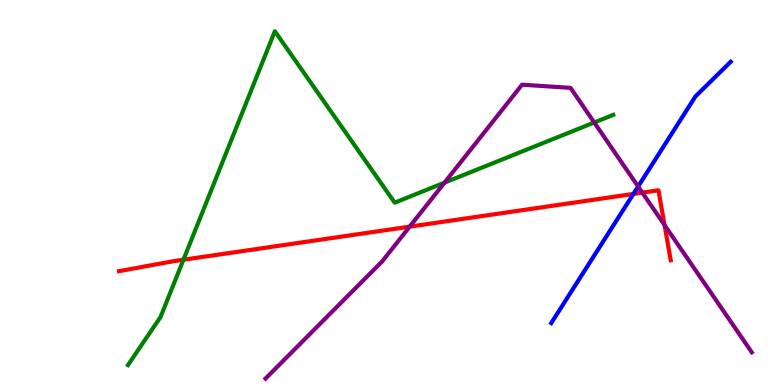[{'lines': ['blue', 'red'], 'intersections': [{'x': 8.17, 'y': 4.96}]}, {'lines': ['green', 'red'], 'intersections': [{'x': 2.37, 'y': 3.25}]}, {'lines': ['purple', 'red'], 'intersections': [{'x': 5.29, 'y': 4.11}, {'x': 8.29, 'y': 5.0}, {'x': 8.57, 'y': 4.16}]}, {'lines': ['blue', 'green'], 'intersections': []}, {'lines': ['blue', 'purple'], 'intersections': [{'x': 8.23, 'y': 5.16}]}, {'lines': ['green', 'purple'], 'intersections': [{'x': 5.74, 'y': 5.26}, {'x': 7.67, 'y': 6.82}]}]